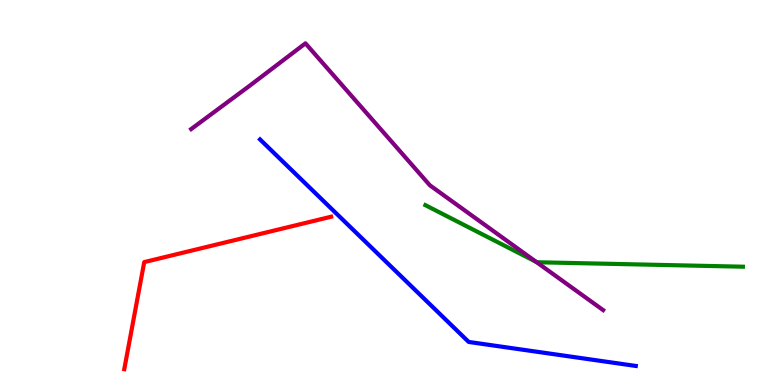[{'lines': ['blue', 'red'], 'intersections': []}, {'lines': ['green', 'red'], 'intersections': []}, {'lines': ['purple', 'red'], 'intersections': []}, {'lines': ['blue', 'green'], 'intersections': []}, {'lines': ['blue', 'purple'], 'intersections': []}, {'lines': ['green', 'purple'], 'intersections': [{'x': 6.92, 'y': 3.2}]}]